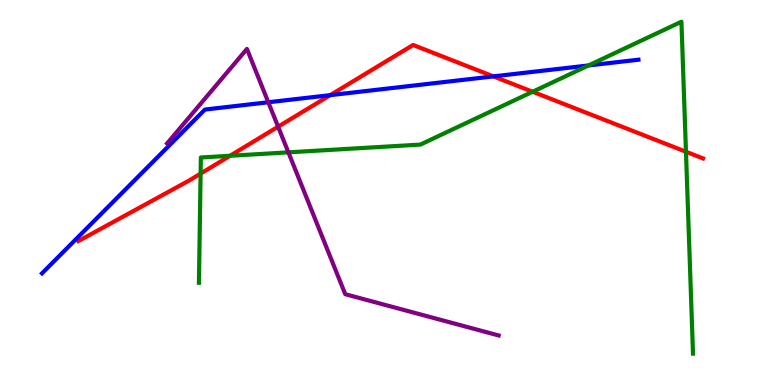[{'lines': ['blue', 'red'], 'intersections': [{'x': 4.26, 'y': 7.53}, {'x': 6.37, 'y': 8.02}]}, {'lines': ['green', 'red'], 'intersections': [{'x': 2.59, 'y': 5.49}, {'x': 2.97, 'y': 5.95}, {'x': 6.87, 'y': 7.62}, {'x': 8.85, 'y': 6.06}]}, {'lines': ['purple', 'red'], 'intersections': [{'x': 3.59, 'y': 6.71}]}, {'lines': ['blue', 'green'], 'intersections': [{'x': 7.59, 'y': 8.3}]}, {'lines': ['blue', 'purple'], 'intersections': [{'x': 3.46, 'y': 7.34}]}, {'lines': ['green', 'purple'], 'intersections': [{'x': 3.72, 'y': 6.04}]}]